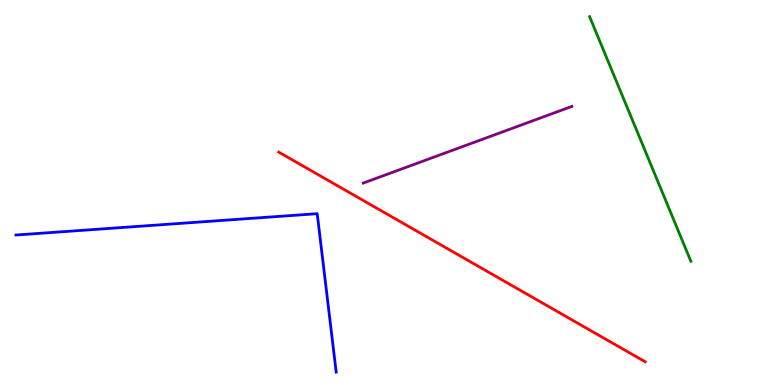[{'lines': ['blue', 'red'], 'intersections': []}, {'lines': ['green', 'red'], 'intersections': []}, {'lines': ['purple', 'red'], 'intersections': []}, {'lines': ['blue', 'green'], 'intersections': []}, {'lines': ['blue', 'purple'], 'intersections': []}, {'lines': ['green', 'purple'], 'intersections': []}]